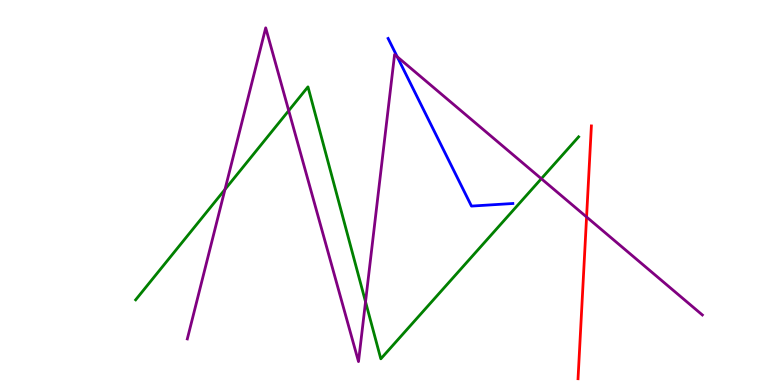[{'lines': ['blue', 'red'], 'intersections': []}, {'lines': ['green', 'red'], 'intersections': []}, {'lines': ['purple', 'red'], 'intersections': [{'x': 7.57, 'y': 4.36}]}, {'lines': ['blue', 'green'], 'intersections': []}, {'lines': ['blue', 'purple'], 'intersections': [{'x': 5.13, 'y': 8.53}]}, {'lines': ['green', 'purple'], 'intersections': [{'x': 2.9, 'y': 5.08}, {'x': 3.73, 'y': 7.13}, {'x': 4.72, 'y': 2.16}, {'x': 6.98, 'y': 5.36}]}]